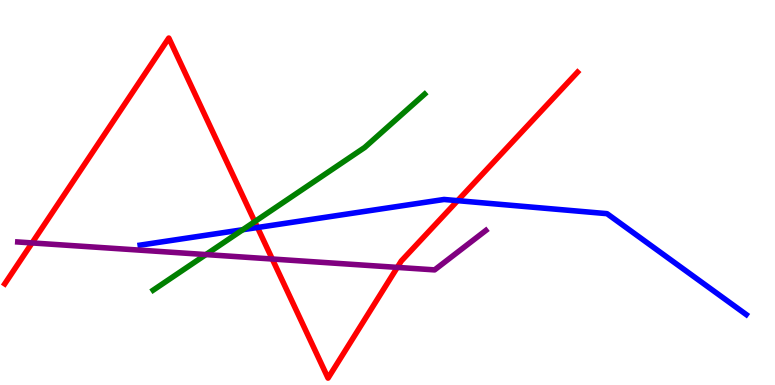[{'lines': ['blue', 'red'], 'intersections': [{'x': 3.32, 'y': 4.09}, {'x': 5.9, 'y': 4.79}]}, {'lines': ['green', 'red'], 'intersections': [{'x': 3.29, 'y': 4.24}]}, {'lines': ['purple', 'red'], 'intersections': [{'x': 0.414, 'y': 3.69}, {'x': 3.51, 'y': 3.27}, {'x': 5.13, 'y': 3.05}]}, {'lines': ['blue', 'green'], 'intersections': [{'x': 3.13, 'y': 4.03}]}, {'lines': ['blue', 'purple'], 'intersections': []}, {'lines': ['green', 'purple'], 'intersections': [{'x': 2.66, 'y': 3.39}]}]